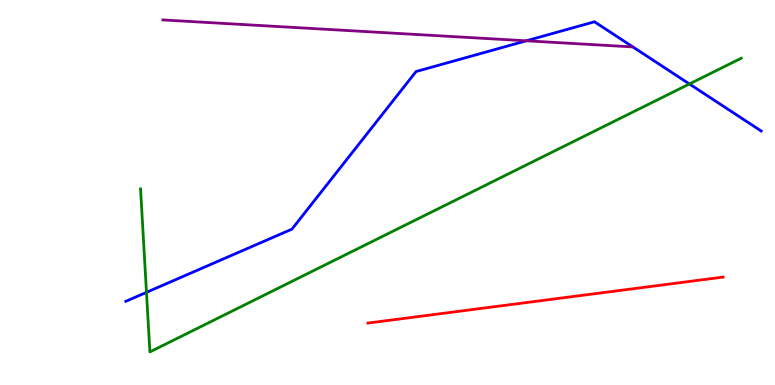[{'lines': ['blue', 'red'], 'intersections': []}, {'lines': ['green', 'red'], 'intersections': []}, {'lines': ['purple', 'red'], 'intersections': []}, {'lines': ['blue', 'green'], 'intersections': [{'x': 1.89, 'y': 2.41}, {'x': 8.9, 'y': 7.82}]}, {'lines': ['blue', 'purple'], 'intersections': [{'x': 6.79, 'y': 8.94}]}, {'lines': ['green', 'purple'], 'intersections': []}]